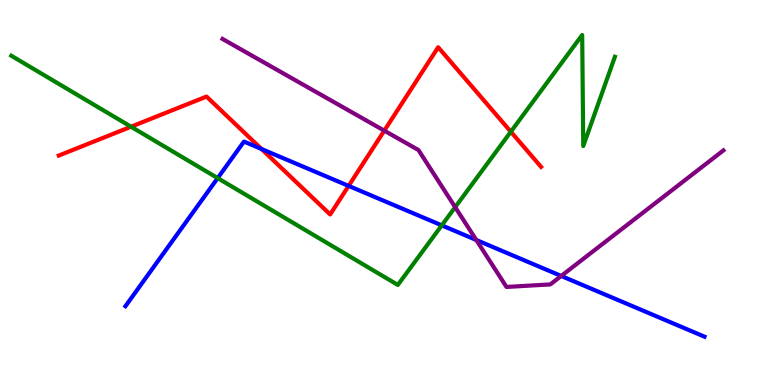[{'lines': ['blue', 'red'], 'intersections': [{'x': 3.37, 'y': 6.13}, {'x': 4.5, 'y': 5.17}]}, {'lines': ['green', 'red'], 'intersections': [{'x': 1.69, 'y': 6.71}, {'x': 6.59, 'y': 6.58}]}, {'lines': ['purple', 'red'], 'intersections': [{'x': 4.96, 'y': 6.61}]}, {'lines': ['blue', 'green'], 'intersections': [{'x': 2.81, 'y': 5.37}, {'x': 5.7, 'y': 4.15}]}, {'lines': ['blue', 'purple'], 'intersections': [{'x': 6.15, 'y': 3.77}, {'x': 7.24, 'y': 2.83}]}, {'lines': ['green', 'purple'], 'intersections': [{'x': 5.87, 'y': 4.62}]}]